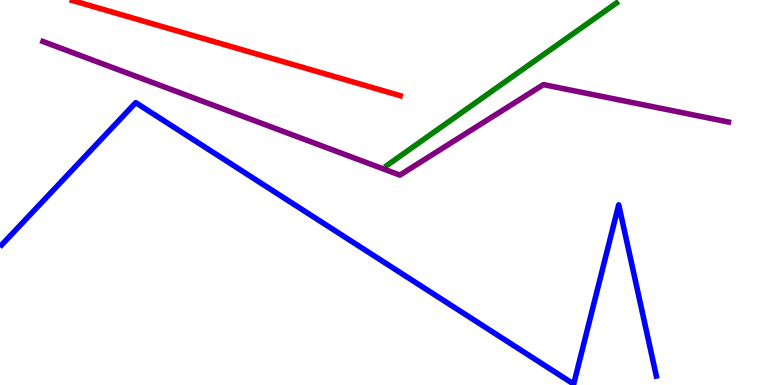[{'lines': ['blue', 'red'], 'intersections': []}, {'lines': ['green', 'red'], 'intersections': []}, {'lines': ['purple', 'red'], 'intersections': []}, {'lines': ['blue', 'green'], 'intersections': []}, {'lines': ['blue', 'purple'], 'intersections': []}, {'lines': ['green', 'purple'], 'intersections': []}]